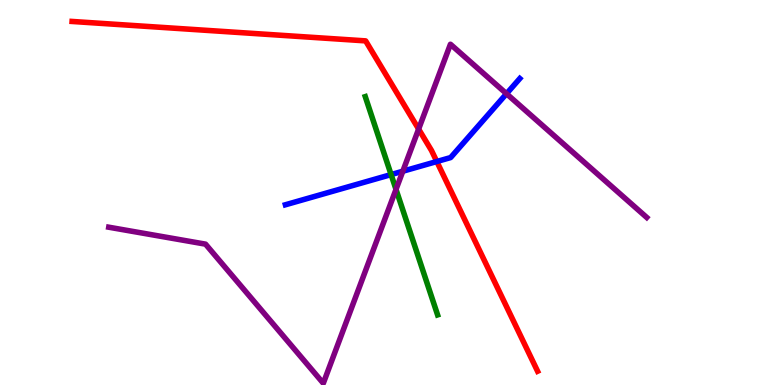[{'lines': ['blue', 'red'], 'intersections': [{'x': 5.64, 'y': 5.8}]}, {'lines': ['green', 'red'], 'intersections': []}, {'lines': ['purple', 'red'], 'intersections': [{'x': 5.4, 'y': 6.65}]}, {'lines': ['blue', 'green'], 'intersections': [{'x': 5.05, 'y': 5.47}]}, {'lines': ['blue', 'purple'], 'intersections': [{'x': 5.2, 'y': 5.55}, {'x': 6.54, 'y': 7.57}]}, {'lines': ['green', 'purple'], 'intersections': [{'x': 5.11, 'y': 5.08}]}]